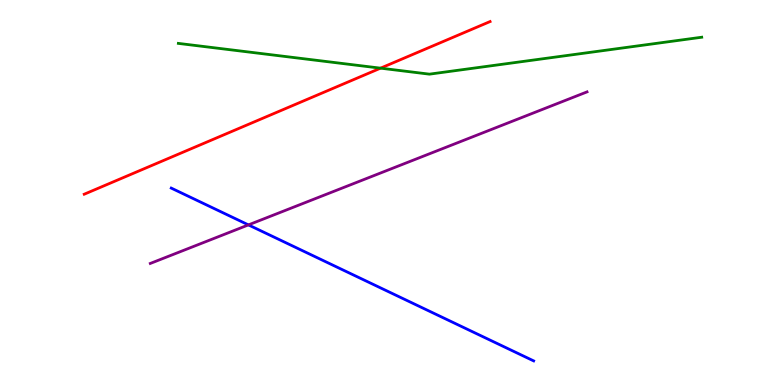[{'lines': ['blue', 'red'], 'intersections': []}, {'lines': ['green', 'red'], 'intersections': [{'x': 4.91, 'y': 8.23}]}, {'lines': ['purple', 'red'], 'intersections': []}, {'lines': ['blue', 'green'], 'intersections': []}, {'lines': ['blue', 'purple'], 'intersections': [{'x': 3.21, 'y': 4.16}]}, {'lines': ['green', 'purple'], 'intersections': []}]